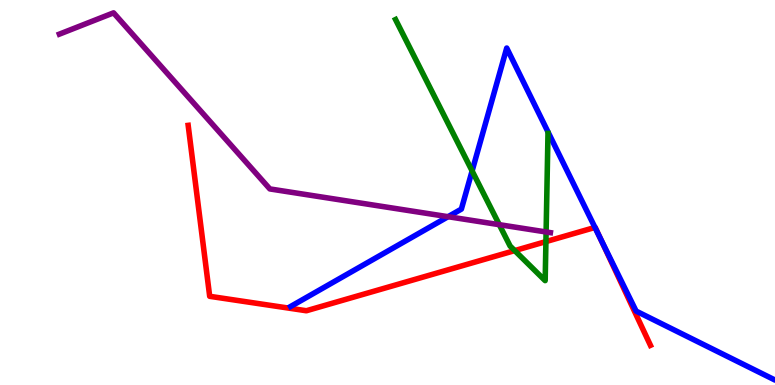[{'lines': ['blue', 'red'], 'intersections': [{'x': 7.68, 'y': 4.09}, {'x': 7.74, 'y': 3.82}]}, {'lines': ['green', 'red'], 'intersections': [{'x': 6.64, 'y': 3.49}, {'x': 7.04, 'y': 3.72}]}, {'lines': ['purple', 'red'], 'intersections': []}, {'lines': ['blue', 'green'], 'intersections': [{'x': 6.09, 'y': 5.56}]}, {'lines': ['blue', 'purple'], 'intersections': [{'x': 5.78, 'y': 4.37}]}, {'lines': ['green', 'purple'], 'intersections': [{'x': 6.44, 'y': 4.16}, {'x': 7.05, 'y': 3.97}]}]